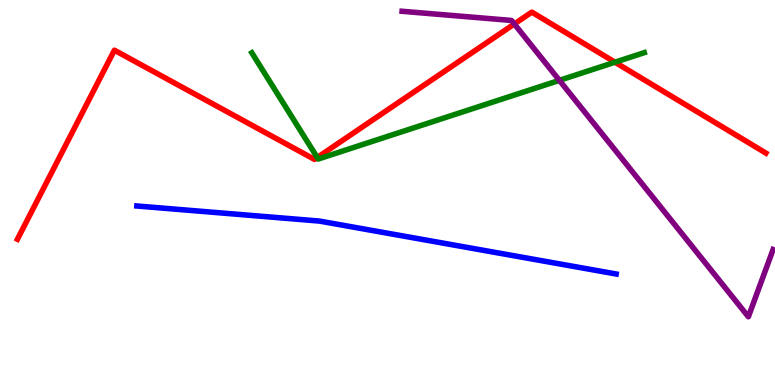[{'lines': ['blue', 'red'], 'intersections': []}, {'lines': ['green', 'red'], 'intersections': [{'x': 4.09, 'y': 5.91}, {'x': 7.94, 'y': 8.38}]}, {'lines': ['purple', 'red'], 'intersections': [{'x': 6.64, 'y': 9.38}]}, {'lines': ['blue', 'green'], 'intersections': []}, {'lines': ['blue', 'purple'], 'intersections': []}, {'lines': ['green', 'purple'], 'intersections': [{'x': 7.22, 'y': 7.91}]}]